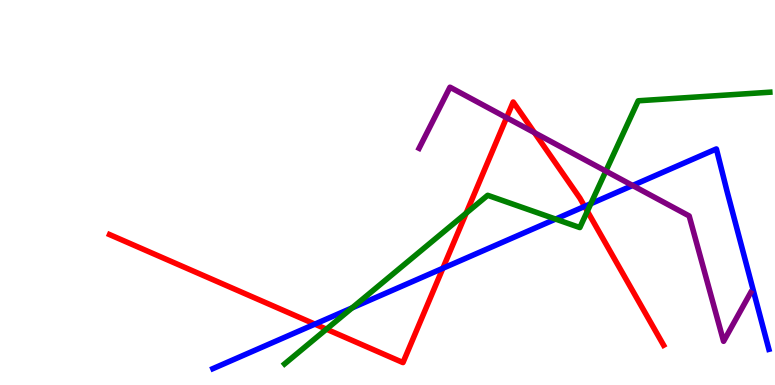[{'lines': ['blue', 'red'], 'intersections': [{'x': 4.06, 'y': 1.58}, {'x': 5.71, 'y': 3.03}, {'x': 7.54, 'y': 4.64}]}, {'lines': ['green', 'red'], 'intersections': [{'x': 4.21, 'y': 1.45}, {'x': 6.02, 'y': 4.46}, {'x': 7.58, 'y': 4.51}]}, {'lines': ['purple', 'red'], 'intersections': [{'x': 6.54, 'y': 6.94}, {'x': 6.9, 'y': 6.55}]}, {'lines': ['blue', 'green'], 'intersections': [{'x': 4.54, 'y': 2.0}, {'x': 7.17, 'y': 4.31}, {'x': 7.62, 'y': 4.71}]}, {'lines': ['blue', 'purple'], 'intersections': [{'x': 8.16, 'y': 5.18}]}, {'lines': ['green', 'purple'], 'intersections': [{'x': 7.82, 'y': 5.56}]}]